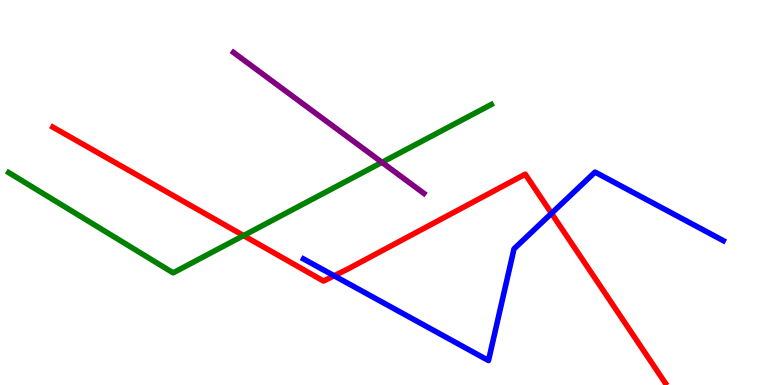[{'lines': ['blue', 'red'], 'intersections': [{'x': 4.31, 'y': 2.84}, {'x': 7.12, 'y': 4.46}]}, {'lines': ['green', 'red'], 'intersections': [{'x': 3.14, 'y': 3.88}]}, {'lines': ['purple', 'red'], 'intersections': []}, {'lines': ['blue', 'green'], 'intersections': []}, {'lines': ['blue', 'purple'], 'intersections': []}, {'lines': ['green', 'purple'], 'intersections': [{'x': 4.93, 'y': 5.78}]}]